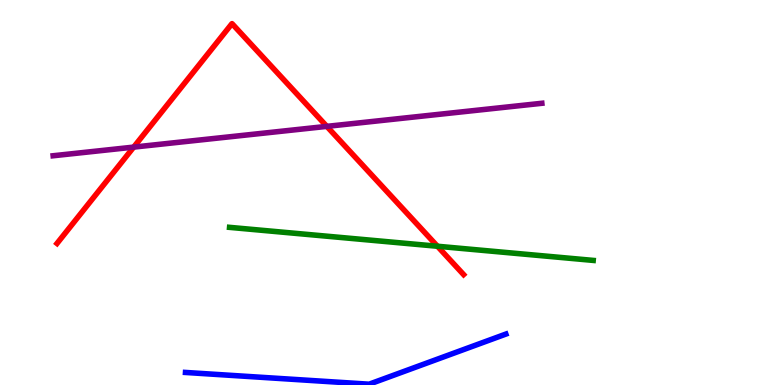[{'lines': ['blue', 'red'], 'intersections': []}, {'lines': ['green', 'red'], 'intersections': [{'x': 5.64, 'y': 3.6}]}, {'lines': ['purple', 'red'], 'intersections': [{'x': 1.73, 'y': 6.18}, {'x': 4.22, 'y': 6.72}]}, {'lines': ['blue', 'green'], 'intersections': []}, {'lines': ['blue', 'purple'], 'intersections': []}, {'lines': ['green', 'purple'], 'intersections': []}]